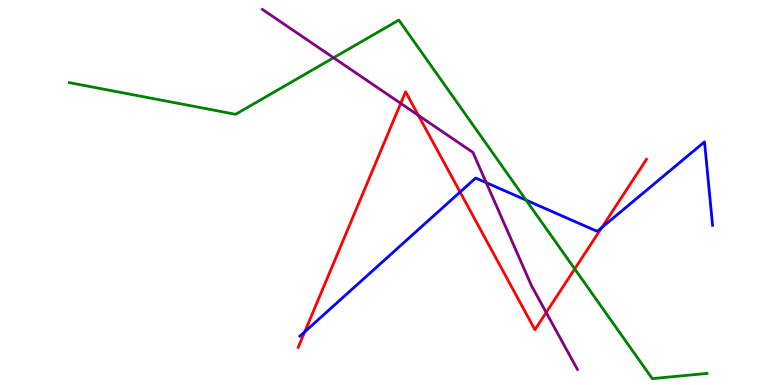[{'lines': ['blue', 'red'], 'intersections': [{'x': 3.93, 'y': 1.38}, {'x': 5.94, 'y': 5.01}, {'x': 7.77, 'y': 4.09}]}, {'lines': ['green', 'red'], 'intersections': [{'x': 7.42, 'y': 3.01}]}, {'lines': ['purple', 'red'], 'intersections': [{'x': 5.17, 'y': 7.32}, {'x': 5.4, 'y': 7.0}, {'x': 7.05, 'y': 1.88}]}, {'lines': ['blue', 'green'], 'intersections': [{'x': 6.79, 'y': 4.8}]}, {'lines': ['blue', 'purple'], 'intersections': [{'x': 6.27, 'y': 5.26}]}, {'lines': ['green', 'purple'], 'intersections': [{'x': 4.3, 'y': 8.5}]}]